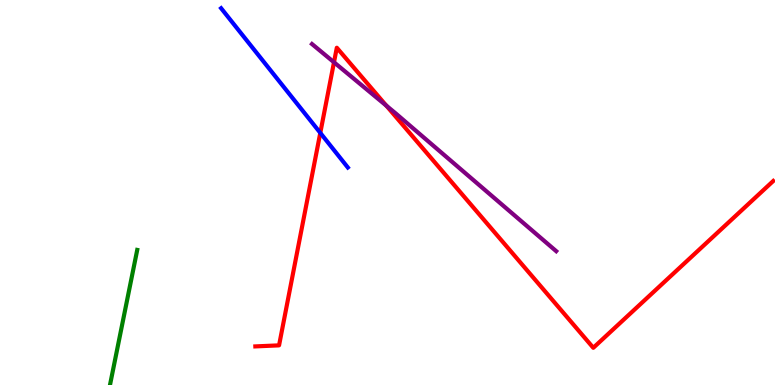[{'lines': ['blue', 'red'], 'intersections': [{'x': 4.13, 'y': 6.55}]}, {'lines': ['green', 'red'], 'intersections': []}, {'lines': ['purple', 'red'], 'intersections': [{'x': 4.31, 'y': 8.38}, {'x': 4.98, 'y': 7.26}]}, {'lines': ['blue', 'green'], 'intersections': []}, {'lines': ['blue', 'purple'], 'intersections': []}, {'lines': ['green', 'purple'], 'intersections': []}]